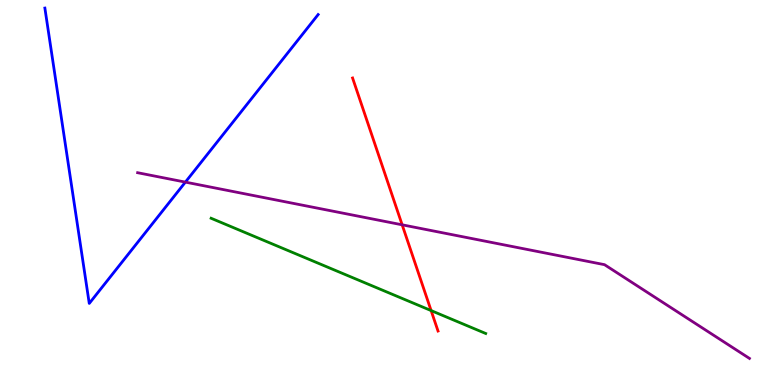[{'lines': ['blue', 'red'], 'intersections': []}, {'lines': ['green', 'red'], 'intersections': [{'x': 5.56, 'y': 1.93}]}, {'lines': ['purple', 'red'], 'intersections': [{'x': 5.19, 'y': 4.16}]}, {'lines': ['blue', 'green'], 'intersections': []}, {'lines': ['blue', 'purple'], 'intersections': [{'x': 2.39, 'y': 5.27}]}, {'lines': ['green', 'purple'], 'intersections': []}]